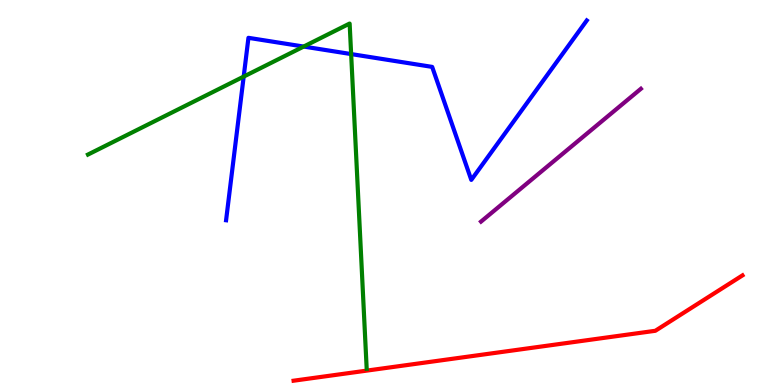[{'lines': ['blue', 'red'], 'intersections': []}, {'lines': ['green', 'red'], 'intersections': []}, {'lines': ['purple', 'red'], 'intersections': []}, {'lines': ['blue', 'green'], 'intersections': [{'x': 3.14, 'y': 8.01}, {'x': 3.92, 'y': 8.79}, {'x': 4.53, 'y': 8.6}]}, {'lines': ['blue', 'purple'], 'intersections': []}, {'lines': ['green', 'purple'], 'intersections': []}]